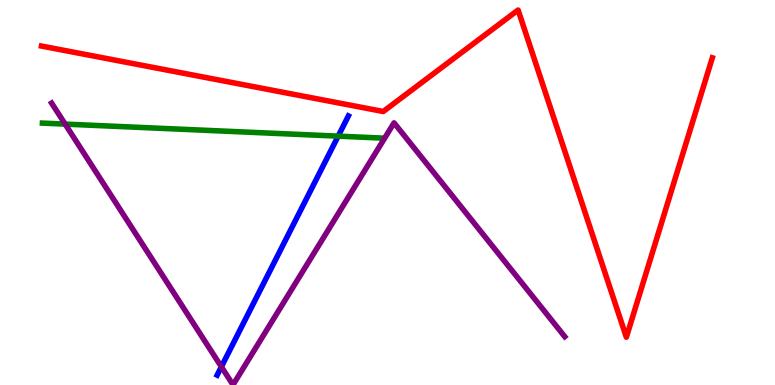[{'lines': ['blue', 'red'], 'intersections': []}, {'lines': ['green', 'red'], 'intersections': []}, {'lines': ['purple', 'red'], 'intersections': []}, {'lines': ['blue', 'green'], 'intersections': [{'x': 4.36, 'y': 6.46}]}, {'lines': ['blue', 'purple'], 'intersections': [{'x': 2.86, 'y': 0.473}]}, {'lines': ['green', 'purple'], 'intersections': [{'x': 0.841, 'y': 6.78}]}]